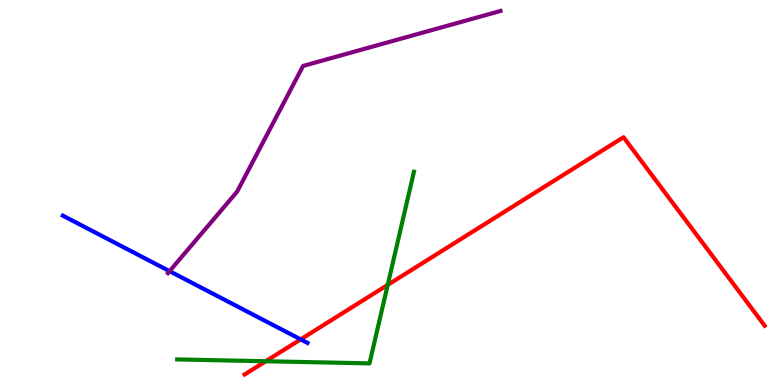[{'lines': ['blue', 'red'], 'intersections': [{'x': 3.88, 'y': 1.18}]}, {'lines': ['green', 'red'], 'intersections': [{'x': 3.43, 'y': 0.617}, {'x': 5.0, 'y': 2.6}]}, {'lines': ['purple', 'red'], 'intersections': []}, {'lines': ['blue', 'green'], 'intersections': []}, {'lines': ['blue', 'purple'], 'intersections': [{'x': 2.19, 'y': 2.96}]}, {'lines': ['green', 'purple'], 'intersections': []}]